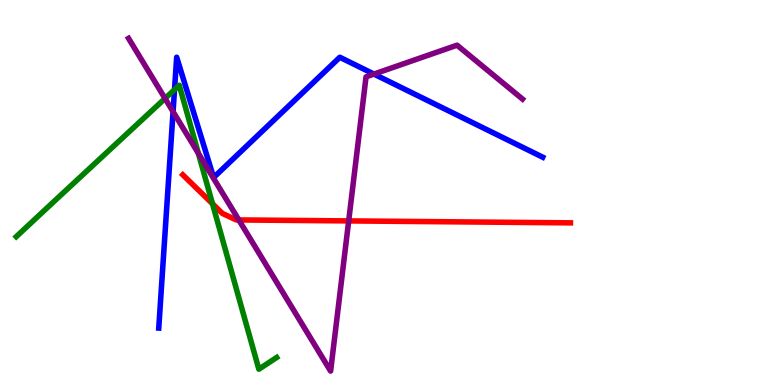[{'lines': ['blue', 'red'], 'intersections': []}, {'lines': ['green', 'red'], 'intersections': [{'x': 2.74, 'y': 4.71}]}, {'lines': ['purple', 'red'], 'intersections': [{'x': 3.08, 'y': 4.29}, {'x': 4.5, 'y': 4.26}]}, {'lines': ['blue', 'green'], 'intersections': [{'x': 2.25, 'y': 7.67}]}, {'lines': ['blue', 'purple'], 'intersections': [{'x': 2.23, 'y': 7.1}, {'x': 4.83, 'y': 8.08}]}, {'lines': ['green', 'purple'], 'intersections': [{'x': 2.13, 'y': 7.44}, {'x': 2.56, 'y': 6.02}]}]